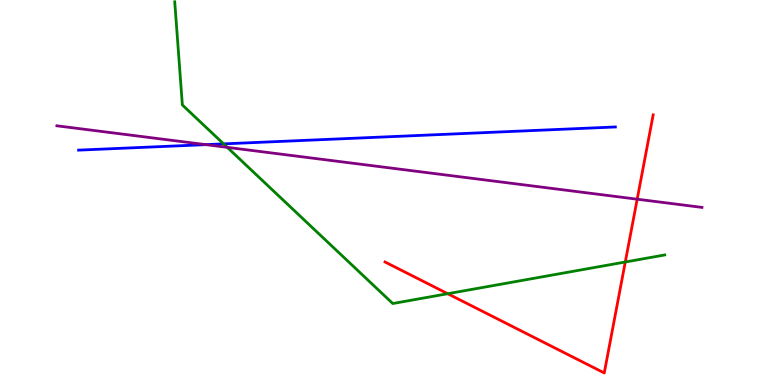[{'lines': ['blue', 'red'], 'intersections': []}, {'lines': ['green', 'red'], 'intersections': [{'x': 5.78, 'y': 2.37}, {'x': 8.07, 'y': 3.19}]}, {'lines': ['purple', 'red'], 'intersections': [{'x': 8.22, 'y': 4.83}]}, {'lines': ['blue', 'green'], 'intersections': [{'x': 2.89, 'y': 6.26}]}, {'lines': ['blue', 'purple'], 'intersections': [{'x': 2.66, 'y': 6.24}]}, {'lines': ['green', 'purple'], 'intersections': [{'x': 2.93, 'y': 6.17}]}]